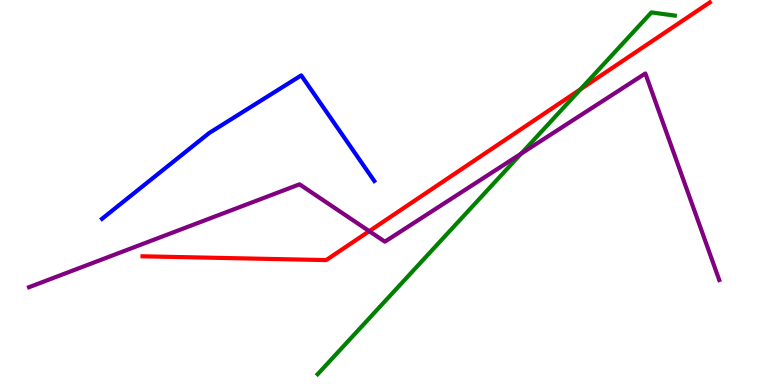[{'lines': ['blue', 'red'], 'intersections': []}, {'lines': ['green', 'red'], 'intersections': [{'x': 7.49, 'y': 7.68}]}, {'lines': ['purple', 'red'], 'intersections': [{'x': 4.76, 'y': 4.0}]}, {'lines': ['blue', 'green'], 'intersections': []}, {'lines': ['blue', 'purple'], 'intersections': []}, {'lines': ['green', 'purple'], 'intersections': [{'x': 6.72, 'y': 6.01}]}]